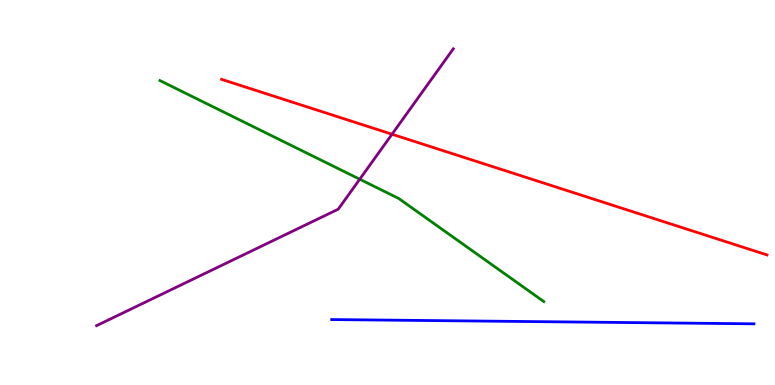[{'lines': ['blue', 'red'], 'intersections': []}, {'lines': ['green', 'red'], 'intersections': []}, {'lines': ['purple', 'red'], 'intersections': [{'x': 5.06, 'y': 6.51}]}, {'lines': ['blue', 'green'], 'intersections': []}, {'lines': ['blue', 'purple'], 'intersections': []}, {'lines': ['green', 'purple'], 'intersections': [{'x': 4.64, 'y': 5.34}]}]